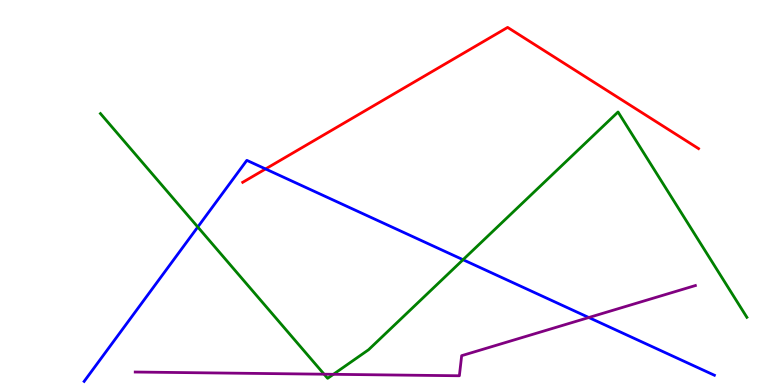[{'lines': ['blue', 'red'], 'intersections': [{'x': 3.43, 'y': 5.61}]}, {'lines': ['green', 'red'], 'intersections': []}, {'lines': ['purple', 'red'], 'intersections': []}, {'lines': ['blue', 'green'], 'intersections': [{'x': 2.55, 'y': 4.1}, {'x': 5.97, 'y': 3.25}]}, {'lines': ['blue', 'purple'], 'intersections': [{'x': 7.6, 'y': 1.75}]}, {'lines': ['green', 'purple'], 'intersections': [{'x': 4.18, 'y': 0.28}, {'x': 4.3, 'y': 0.278}]}]